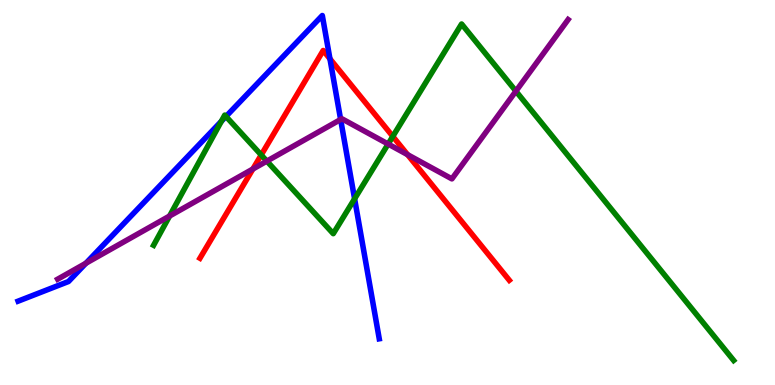[{'lines': ['blue', 'red'], 'intersections': [{'x': 4.26, 'y': 8.47}]}, {'lines': ['green', 'red'], 'intersections': [{'x': 3.37, 'y': 5.98}, {'x': 5.07, 'y': 6.46}]}, {'lines': ['purple', 'red'], 'intersections': [{'x': 3.26, 'y': 5.61}, {'x': 5.26, 'y': 5.98}]}, {'lines': ['blue', 'green'], 'intersections': [{'x': 2.86, 'y': 6.85}, {'x': 2.92, 'y': 6.98}, {'x': 4.58, 'y': 4.84}]}, {'lines': ['blue', 'purple'], 'intersections': [{'x': 1.11, 'y': 3.16}, {'x': 4.4, 'y': 6.9}]}, {'lines': ['green', 'purple'], 'intersections': [{'x': 2.19, 'y': 4.39}, {'x': 3.44, 'y': 5.82}, {'x': 5.01, 'y': 6.26}, {'x': 6.66, 'y': 7.63}]}]